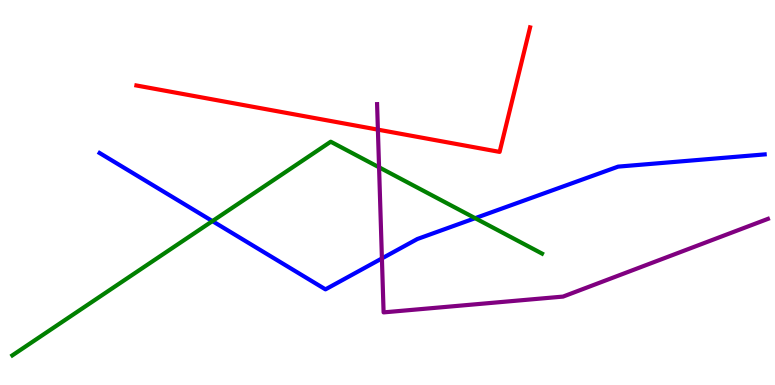[{'lines': ['blue', 'red'], 'intersections': []}, {'lines': ['green', 'red'], 'intersections': []}, {'lines': ['purple', 'red'], 'intersections': [{'x': 4.88, 'y': 6.63}]}, {'lines': ['blue', 'green'], 'intersections': [{'x': 2.74, 'y': 4.26}, {'x': 6.13, 'y': 4.33}]}, {'lines': ['blue', 'purple'], 'intersections': [{'x': 4.93, 'y': 3.29}]}, {'lines': ['green', 'purple'], 'intersections': [{'x': 4.89, 'y': 5.65}]}]